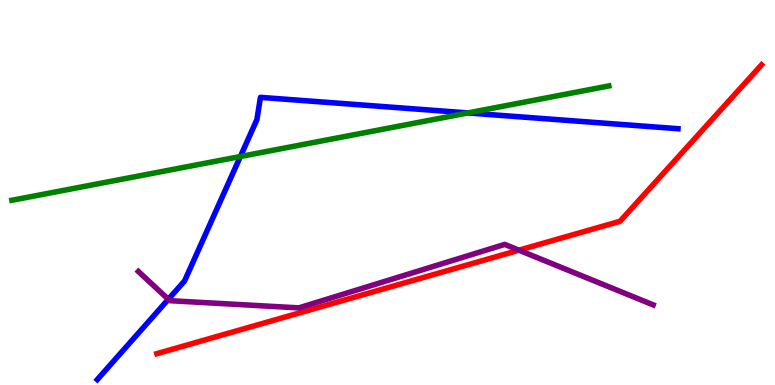[{'lines': ['blue', 'red'], 'intersections': []}, {'lines': ['green', 'red'], 'intersections': []}, {'lines': ['purple', 'red'], 'intersections': [{'x': 6.7, 'y': 3.5}]}, {'lines': ['blue', 'green'], 'intersections': [{'x': 3.1, 'y': 5.93}, {'x': 6.04, 'y': 7.07}]}, {'lines': ['blue', 'purple'], 'intersections': [{'x': 2.17, 'y': 2.23}]}, {'lines': ['green', 'purple'], 'intersections': []}]